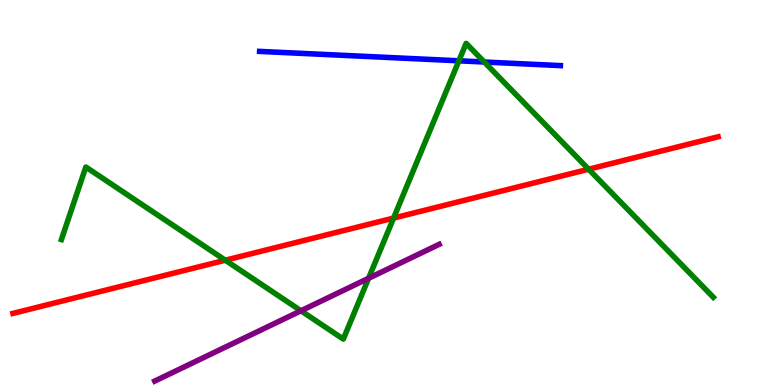[{'lines': ['blue', 'red'], 'intersections': []}, {'lines': ['green', 'red'], 'intersections': [{'x': 2.91, 'y': 3.24}, {'x': 5.08, 'y': 4.34}, {'x': 7.6, 'y': 5.6}]}, {'lines': ['purple', 'red'], 'intersections': []}, {'lines': ['blue', 'green'], 'intersections': [{'x': 5.92, 'y': 8.42}, {'x': 6.25, 'y': 8.39}]}, {'lines': ['blue', 'purple'], 'intersections': []}, {'lines': ['green', 'purple'], 'intersections': [{'x': 3.88, 'y': 1.93}, {'x': 4.76, 'y': 2.77}]}]